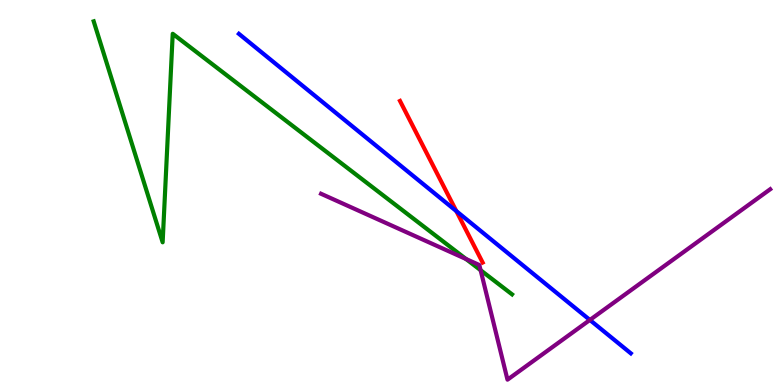[{'lines': ['blue', 'red'], 'intersections': [{'x': 5.89, 'y': 4.52}]}, {'lines': ['green', 'red'], 'intersections': []}, {'lines': ['purple', 'red'], 'intersections': []}, {'lines': ['blue', 'green'], 'intersections': []}, {'lines': ['blue', 'purple'], 'intersections': [{'x': 7.61, 'y': 1.69}]}, {'lines': ['green', 'purple'], 'intersections': [{'x': 6.01, 'y': 3.27}, {'x': 6.2, 'y': 2.98}]}]